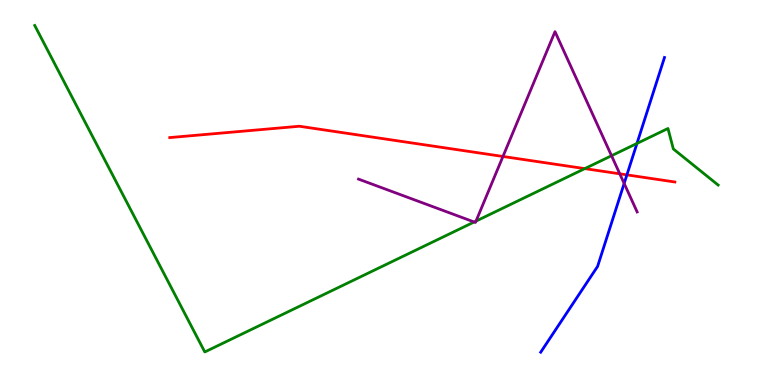[{'lines': ['blue', 'red'], 'intersections': [{'x': 8.09, 'y': 5.46}]}, {'lines': ['green', 'red'], 'intersections': [{'x': 7.55, 'y': 5.62}]}, {'lines': ['purple', 'red'], 'intersections': [{'x': 6.49, 'y': 5.94}, {'x': 8.0, 'y': 5.49}]}, {'lines': ['blue', 'green'], 'intersections': [{'x': 8.22, 'y': 6.27}]}, {'lines': ['blue', 'purple'], 'intersections': [{'x': 8.05, 'y': 5.24}]}, {'lines': ['green', 'purple'], 'intersections': [{'x': 6.12, 'y': 4.23}, {'x': 6.14, 'y': 4.26}, {'x': 7.89, 'y': 5.96}]}]